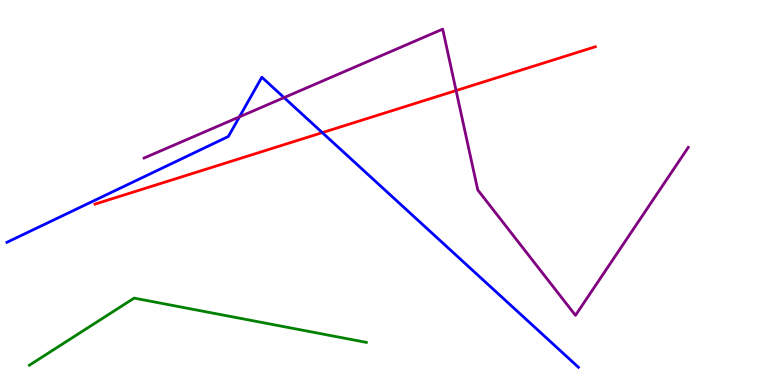[{'lines': ['blue', 'red'], 'intersections': [{'x': 4.16, 'y': 6.55}]}, {'lines': ['green', 'red'], 'intersections': []}, {'lines': ['purple', 'red'], 'intersections': [{'x': 5.88, 'y': 7.65}]}, {'lines': ['blue', 'green'], 'intersections': []}, {'lines': ['blue', 'purple'], 'intersections': [{'x': 3.09, 'y': 6.96}, {'x': 3.67, 'y': 7.46}]}, {'lines': ['green', 'purple'], 'intersections': []}]